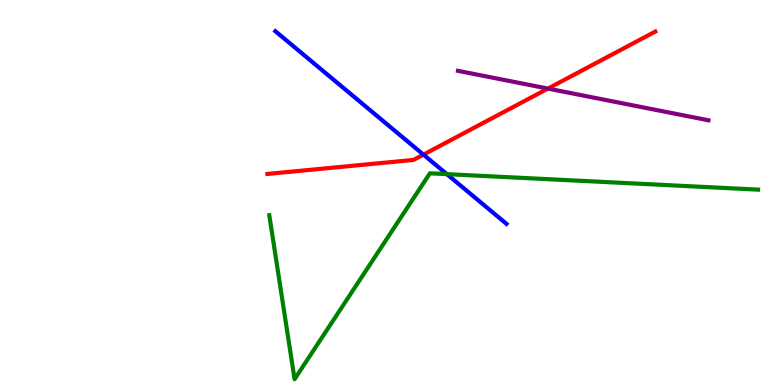[{'lines': ['blue', 'red'], 'intersections': [{'x': 5.46, 'y': 5.98}]}, {'lines': ['green', 'red'], 'intersections': []}, {'lines': ['purple', 'red'], 'intersections': [{'x': 7.07, 'y': 7.7}]}, {'lines': ['blue', 'green'], 'intersections': [{'x': 5.77, 'y': 5.48}]}, {'lines': ['blue', 'purple'], 'intersections': []}, {'lines': ['green', 'purple'], 'intersections': []}]